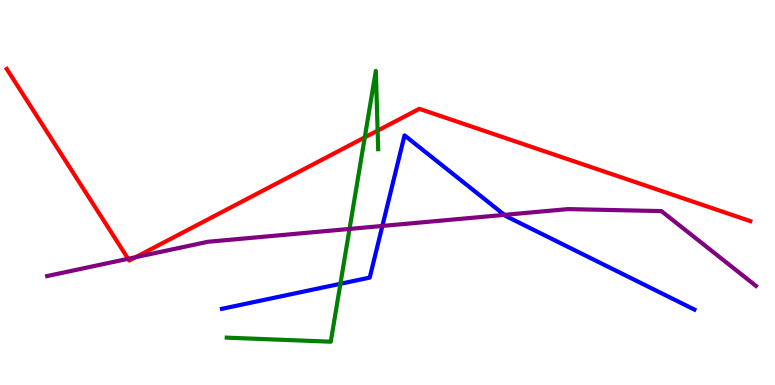[{'lines': ['blue', 'red'], 'intersections': []}, {'lines': ['green', 'red'], 'intersections': [{'x': 4.71, 'y': 6.43}, {'x': 4.87, 'y': 6.61}]}, {'lines': ['purple', 'red'], 'intersections': [{'x': 1.65, 'y': 3.28}, {'x': 1.75, 'y': 3.32}]}, {'lines': ['blue', 'green'], 'intersections': [{'x': 4.39, 'y': 2.63}]}, {'lines': ['blue', 'purple'], 'intersections': [{'x': 4.93, 'y': 4.13}, {'x': 6.51, 'y': 4.42}]}, {'lines': ['green', 'purple'], 'intersections': [{'x': 4.51, 'y': 4.05}]}]